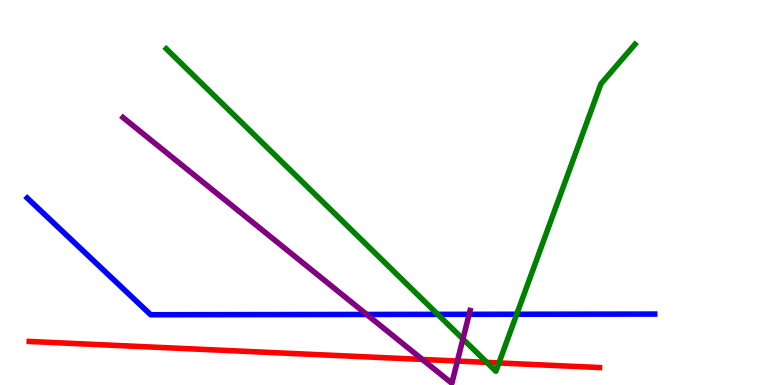[{'lines': ['blue', 'red'], 'intersections': []}, {'lines': ['green', 'red'], 'intersections': [{'x': 6.28, 'y': 0.587}, {'x': 6.44, 'y': 0.573}]}, {'lines': ['purple', 'red'], 'intersections': [{'x': 5.45, 'y': 0.664}, {'x': 5.9, 'y': 0.622}]}, {'lines': ['blue', 'green'], 'intersections': [{'x': 5.65, 'y': 1.83}, {'x': 6.67, 'y': 1.84}]}, {'lines': ['blue', 'purple'], 'intersections': [{'x': 4.73, 'y': 1.83}, {'x': 6.05, 'y': 1.84}]}, {'lines': ['green', 'purple'], 'intersections': [{'x': 5.97, 'y': 1.19}]}]